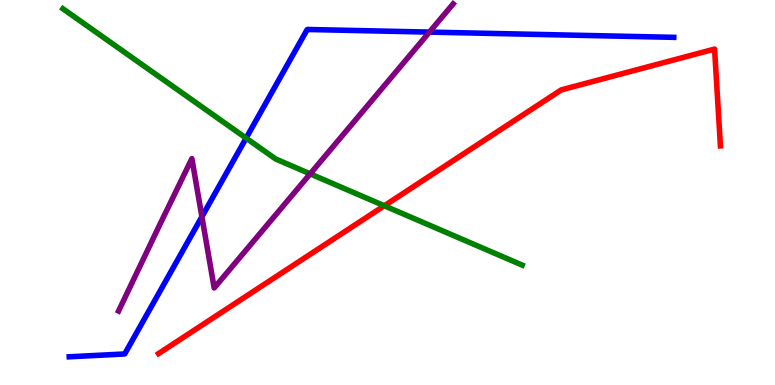[{'lines': ['blue', 'red'], 'intersections': []}, {'lines': ['green', 'red'], 'intersections': [{'x': 4.96, 'y': 4.66}]}, {'lines': ['purple', 'red'], 'intersections': []}, {'lines': ['blue', 'green'], 'intersections': [{'x': 3.18, 'y': 6.41}]}, {'lines': ['blue', 'purple'], 'intersections': [{'x': 2.61, 'y': 4.37}, {'x': 5.54, 'y': 9.17}]}, {'lines': ['green', 'purple'], 'intersections': [{'x': 4.0, 'y': 5.48}]}]